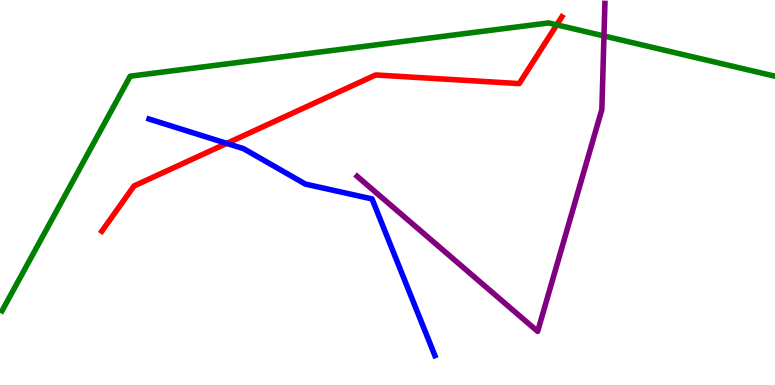[{'lines': ['blue', 'red'], 'intersections': [{'x': 2.93, 'y': 6.28}]}, {'lines': ['green', 'red'], 'intersections': [{'x': 7.18, 'y': 9.35}]}, {'lines': ['purple', 'red'], 'intersections': []}, {'lines': ['blue', 'green'], 'intersections': []}, {'lines': ['blue', 'purple'], 'intersections': []}, {'lines': ['green', 'purple'], 'intersections': [{'x': 7.79, 'y': 9.07}]}]